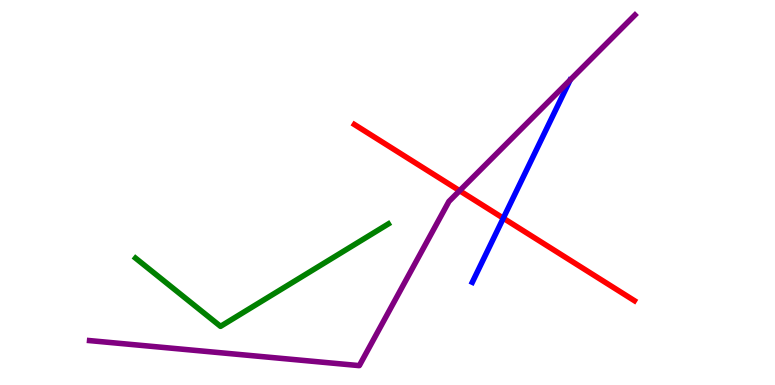[{'lines': ['blue', 'red'], 'intersections': [{'x': 6.49, 'y': 4.33}]}, {'lines': ['green', 'red'], 'intersections': []}, {'lines': ['purple', 'red'], 'intersections': [{'x': 5.93, 'y': 5.05}]}, {'lines': ['blue', 'green'], 'intersections': []}, {'lines': ['blue', 'purple'], 'intersections': []}, {'lines': ['green', 'purple'], 'intersections': []}]